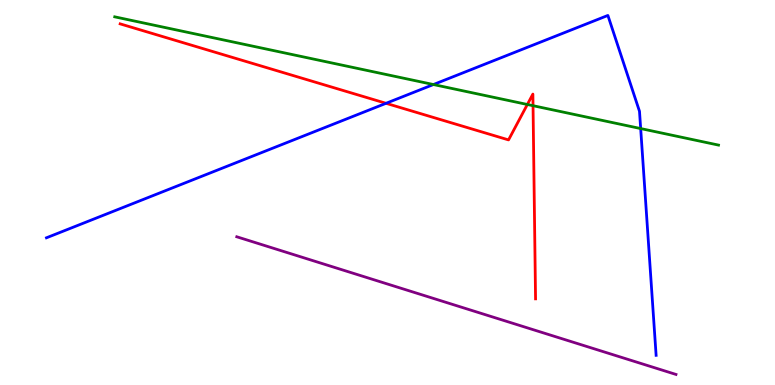[{'lines': ['blue', 'red'], 'intersections': [{'x': 4.98, 'y': 7.32}]}, {'lines': ['green', 'red'], 'intersections': [{'x': 6.8, 'y': 7.29}, {'x': 6.88, 'y': 7.25}]}, {'lines': ['purple', 'red'], 'intersections': []}, {'lines': ['blue', 'green'], 'intersections': [{'x': 5.59, 'y': 7.8}, {'x': 8.27, 'y': 6.66}]}, {'lines': ['blue', 'purple'], 'intersections': []}, {'lines': ['green', 'purple'], 'intersections': []}]